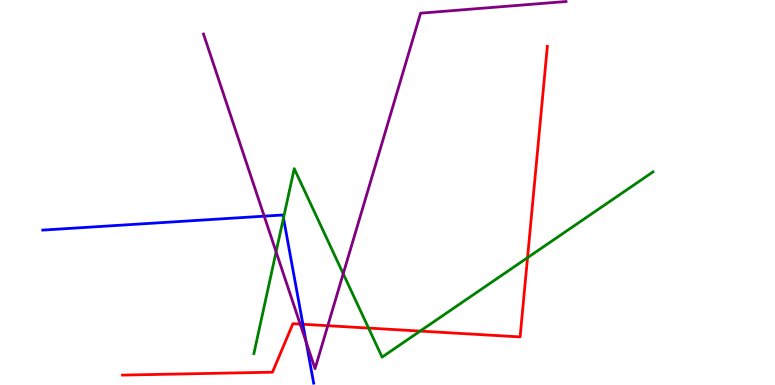[{'lines': ['blue', 'red'], 'intersections': [{'x': 3.91, 'y': 1.58}]}, {'lines': ['green', 'red'], 'intersections': [{'x': 4.76, 'y': 1.48}, {'x': 5.42, 'y': 1.4}, {'x': 6.81, 'y': 3.31}]}, {'lines': ['purple', 'red'], 'intersections': [{'x': 3.87, 'y': 1.58}, {'x': 4.23, 'y': 1.54}]}, {'lines': ['blue', 'green'], 'intersections': [{'x': 3.66, 'y': 4.34}]}, {'lines': ['blue', 'purple'], 'intersections': [{'x': 3.41, 'y': 4.39}, {'x': 3.95, 'y': 1.12}]}, {'lines': ['green', 'purple'], 'intersections': [{'x': 3.56, 'y': 3.46}, {'x': 4.43, 'y': 2.89}]}]